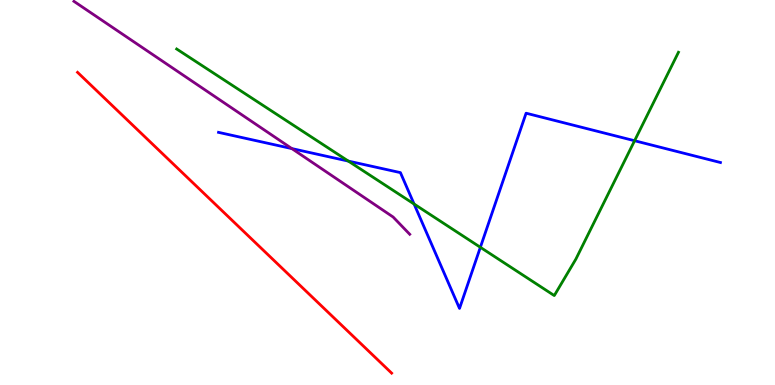[{'lines': ['blue', 'red'], 'intersections': []}, {'lines': ['green', 'red'], 'intersections': []}, {'lines': ['purple', 'red'], 'intersections': []}, {'lines': ['blue', 'green'], 'intersections': [{'x': 4.49, 'y': 5.82}, {'x': 5.34, 'y': 4.7}, {'x': 6.2, 'y': 3.58}, {'x': 8.19, 'y': 6.34}]}, {'lines': ['blue', 'purple'], 'intersections': [{'x': 3.77, 'y': 6.14}]}, {'lines': ['green', 'purple'], 'intersections': []}]